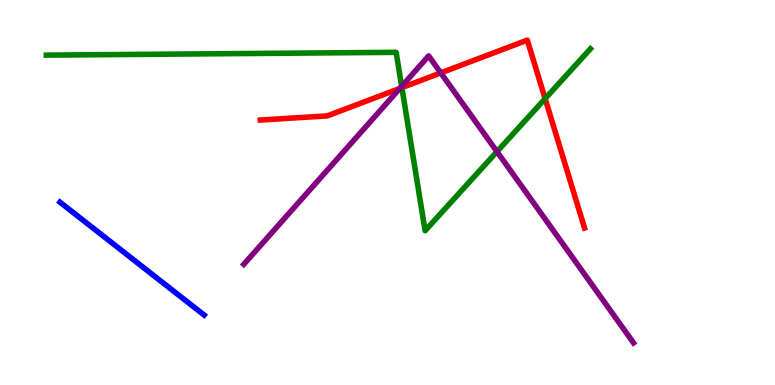[{'lines': ['blue', 'red'], 'intersections': []}, {'lines': ['green', 'red'], 'intersections': [{'x': 5.19, 'y': 7.72}, {'x': 7.03, 'y': 7.44}]}, {'lines': ['purple', 'red'], 'intersections': [{'x': 5.16, 'y': 7.7}, {'x': 5.69, 'y': 8.11}]}, {'lines': ['blue', 'green'], 'intersections': []}, {'lines': ['blue', 'purple'], 'intersections': []}, {'lines': ['green', 'purple'], 'intersections': [{'x': 5.18, 'y': 7.76}, {'x': 6.41, 'y': 6.06}]}]